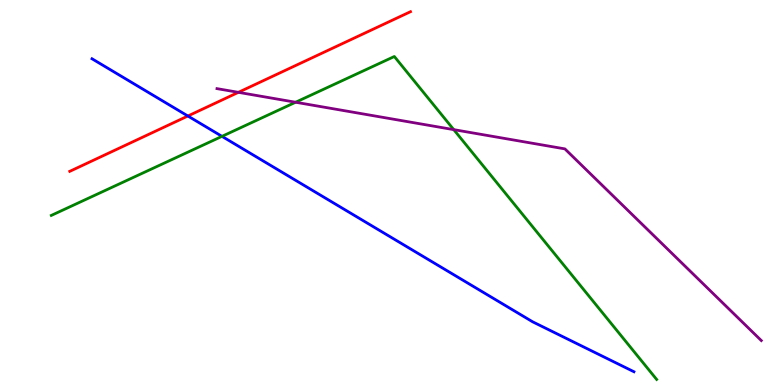[{'lines': ['blue', 'red'], 'intersections': [{'x': 2.42, 'y': 6.99}]}, {'lines': ['green', 'red'], 'intersections': []}, {'lines': ['purple', 'red'], 'intersections': [{'x': 3.08, 'y': 7.6}]}, {'lines': ['blue', 'green'], 'intersections': [{'x': 2.86, 'y': 6.46}]}, {'lines': ['blue', 'purple'], 'intersections': []}, {'lines': ['green', 'purple'], 'intersections': [{'x': 3.81, 'y': 7.34}, {'x': 5.85, 'y': 6.63}]}]